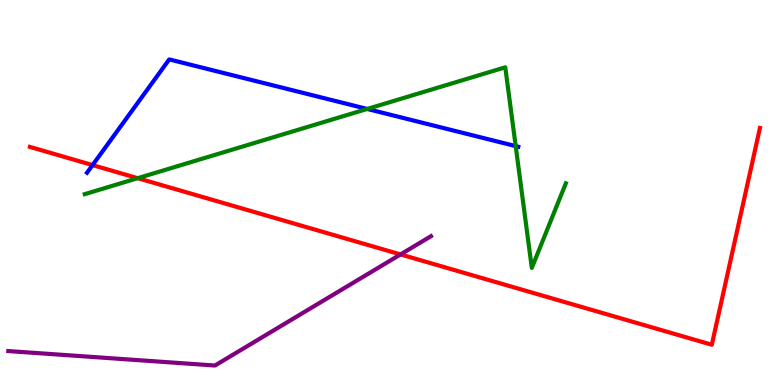[{'lines': ['blue', 'red'], 'intersections': [{'x': 1.19, 'y': 5.71}]}, {'lines': ['green', 'red'], 'intersections': [{'x': 1.78, 'y': 5.37}]}, {'lines': ['purple', 'red'], 'intersections': [{'x': 5.17, 'y': 3.39}]}, {'lines': ['blue', 'green'], 'intersections': [{'x': 4.74, 'y': 7.17}, {'x': 6.65, 'y': 6.2}]}, {'lines': ['blue', 'purple'], 'intersections': []}, {'lines': ['green', 'purple'], 'intersections': []}]